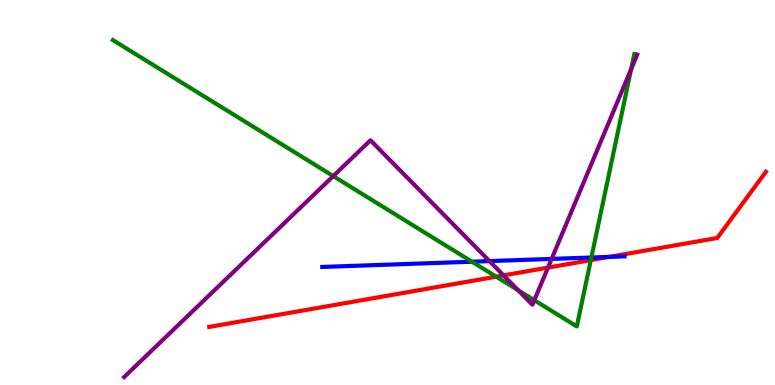[{'lines': ['blue', 'red'], 'intersections': [{'x': 7.86, 'y': 3.33}]}, {'lines': ['green', 'red'], 'intersections': [{'x': 6.4, 'y': 2.81}, {'x': 7.62, 'y': 3.24}]}, {'lines': ['purple', 'red'], 'intersections': [{'x': 6.5, 'y': 2.85}, {'x': 7.07, 'y': 3.05}]}, {'lines': ['blue', 'green'], 'intersections': [{'x': 6.09, 'y': 3.2}, {'x': 7.63, 'y': 3.31}]}, {'lines': ['blue', 'purple'], 'intersections': [{'x': 6.32, 'y': 3.22}, {'x': 7.12, 'y': 3.28}]}, {'lines': ['green', 'purple'], 'intersections': [{'x': 4.3, 'y': 5.43}, {'x': 6.69, 'y': 2.46}, {'x': 6.89, 'y': 2.2}, {'x': 8.14, 'y': 8.21}]}]